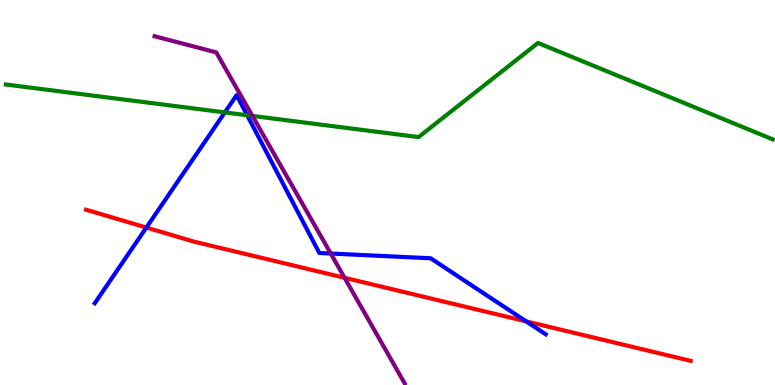[{'lines': ['blue', 'red'], 'intersections': [{'x': 1.89, 'y': 4.09}, {'x': 6.79, 'y': 1.65}]}, {'lines': ['green', 'red'], 'intersections': []}, {'lines': ['purple', 'red'], 'intersections': [{'x': 4.45, 'y': 2.78}]}, {'lines': ['blue', 'green'], 'intersections': [{'x': 2.9, 'y': 7.08}, {'x': 3.19, 'y': 7.01}]}, {'lines': ['blue', 'purple'], 'intersections': [{'x': 4.27, 'y': 3.41}]}, {'lines': ['green', 'purple'], 'intersections': [{'x': 3.26, 'y': 6.99}]}]